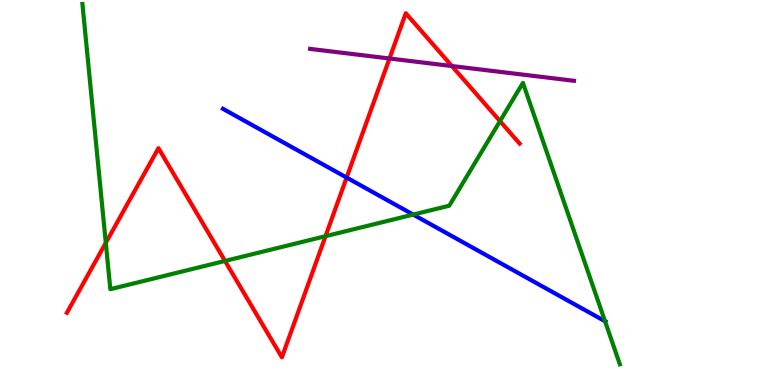[{'lines': ['blue', 'red'], 'intersections': [{'x': 4.47, 'y': 5.39}]}, {'lines': ['green', 'red'], 'intersections': [{'x': 1.37, 'y': 3.69}, {'x': 2.9, 'y': 3.22}, {'x': 4.2, 'y': 3.87}, {'x': 6.45, 'y': 6.85}]}, {'lines': ['purple', 'red'], 'intersections': [{'x': 5.03, 'y': 8.48}, {'x': 5.83, 'y': 8.28}]}, {'lines': ['blue', 'green'], 'intersections': [{'x': 5.33, 'y': 4.43}, {'x': 7.81, 'y': 1.66}]}, {'lines': ['blue', 'purple'], 'intersections': []}, {'lines': ['green', 'purple'], 'intersections': []}]